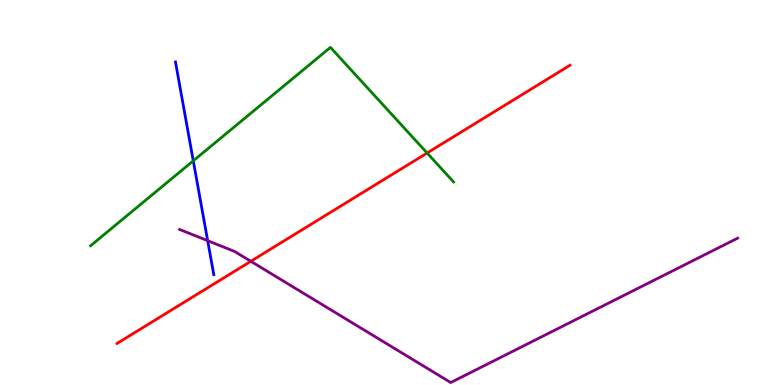[{'lines': ['blue', 'red'], 'intersections': []}, {'lines': ['green', 'red'], 'intersections': [{'x': 5.51, 'y': 6.03}]}, {'lines': ['purple', 'red'], 'intersections': [{'x': 3.24, 'y': 3.21}]}, {'lines': ['blue', 'green'], 'intersections': [{'x': 2.49, 'y': 5.82}]}, {'lines': ['blue', 'purple'], 'intersections': [{'x': 2.68, 'y': 3.75}]}, {'lines': ['green', 'purple'], 'intersections': []}]